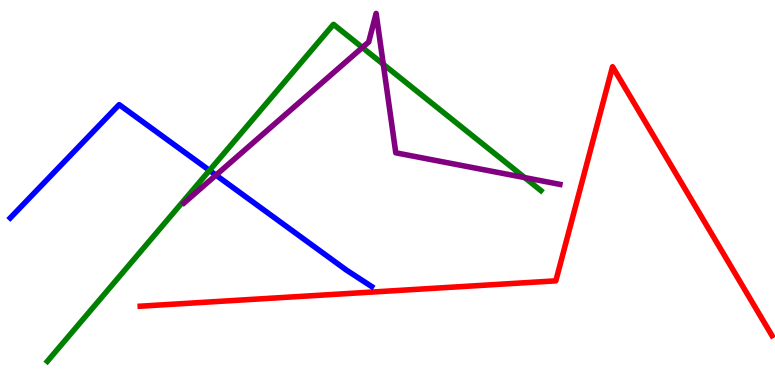[{'lines': ['blue', 'red'], 'intersections': []}, {'lines': ['green', 'red'], 'intersections': []}, {'lines': ['purple', 'red'], 'intersections': []}, {'lines': ['blue', 'green'], 'intersections': [{'x': 2.7, 'y': 5.57}]}, {'lines': ['blue', 'purple'], 'intersections': [{'x': 2.79, 'y': 5.45}]}, {'lines': ['green', 'purple'], 'intersections': [{'x': 4.68, 'y': 8.77}, {'x': 4.95, 'y': 8.33}, {'x': 6.77, 'y': 5.39}]}]